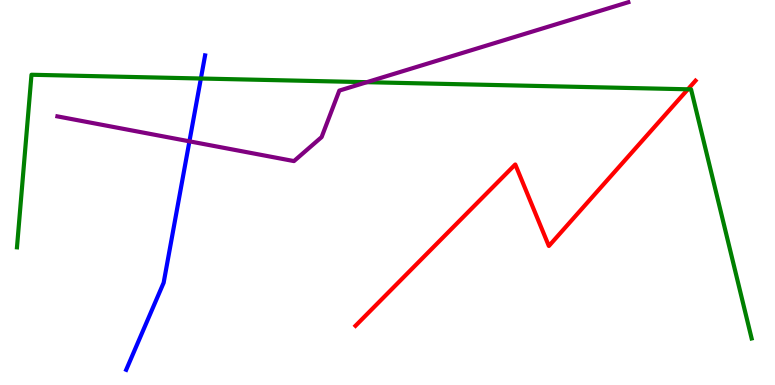[{'lines': ['blue', 'red'], 'intersections': []}, {'lines': ['green', 'red'], 'intersections': [{'x': 8.88, 'y': 7.68}]}, {'lines': ['purple', 'red'], 'intersections': []}, {'lines': ['blue', 'green'], 'intersections': [{'x': 2.59, 'y': 7.96}]}, {'lines': ['blue', 'purple'], 'intersections': [{'x': 2.44, 'y': 6.33}]}, {'lines': ['green', 'purple'], 'intersections': [{'x': 4.73, 'y': 7.87}]}]